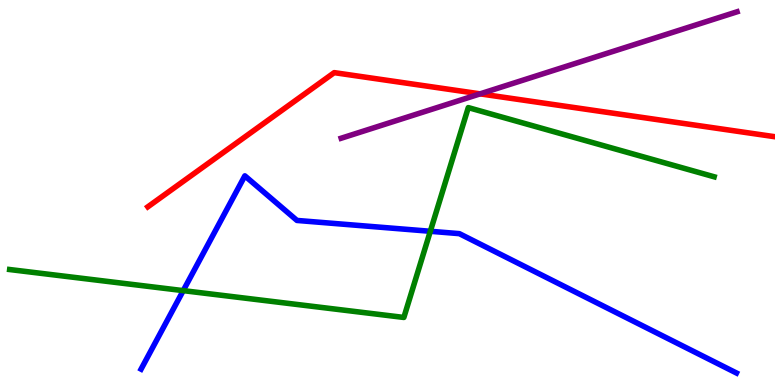[{'lines': ['blue', 'red'], 'intersections': []}, {'lines': ['green', 'red'], 'intersections': []}, {'lines': ['purple', 'red'], 'intersections': [{'x': 6.2, 'y': 7.56}]}, {'lines': ['blue', 'green'], 'intersections': [{'x': 2.36, 'y': 2.45}, {'x': 5.55, 'y': 3.99}]}, {'lines': ['blue', 'purple'], 'intersections': []}, {'lines': ['green', 'purple'], 'intersections': []}]